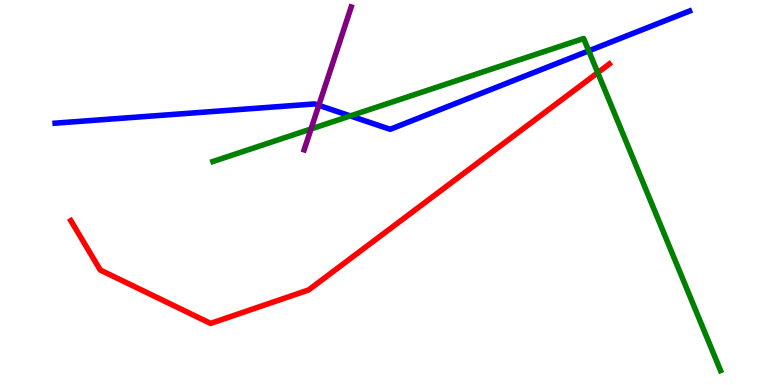[{'lines': ['blue', 'red'], 'intersections': []}, {'lines': ['green', 'red'], 'intersections': [{'x': 7.71, 'y': 8.11}]}, {'lines': ['purple', 'red'], 'intersections': []}, {'lines': ['blue', 'green'], 'intersections': [{'x': 4.52, 'y': 6.99}, {'x': 7.6, 'y': 8.68}]}, {'lines': ['blue', 'purple'], 'intersections': [{'x': 4.11, 'y': 7.26}]}, {'lines': ['green', 'purple'], 'intersections': [{'x': 4.01, 'y': 6.65}]}]